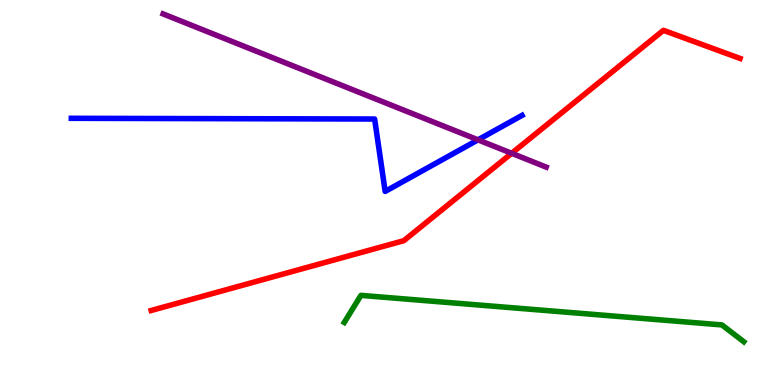[{'lines': ['blue', 'red'], 'intersections': []}, {'lines': ['green', 'red'], 'intersections': []}, {'lines': ['purple', 'red'], 'intersections': [{'x': 6.6, 'y': 6.02}]}, {'lines': ['blue', 'green'], 'intersections': []}, {'lines': ['blue', 'purple'], 'intersections': [{'x': 6.17, 'y': 6.37}]}, {'lines': ['green', 'purple'], 'intersections': []}]